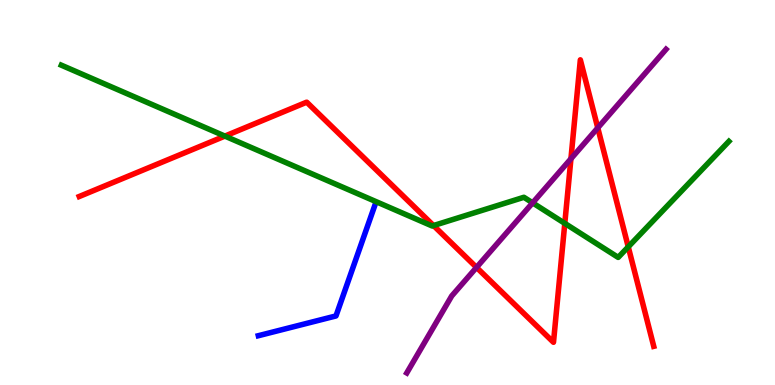[{'lines': ['blue', 'red'], 'intersections': []}, {'lines': ['green', 'red'], 'intersections': [{'x': 2.9, 'y': 6.46}, {'x': 5.59, 'y': 4.14}, {'x': 7.29, 'y': 4.2}, {'x': 8.11, 'y': 3.59}]}, {'lines': ['purple', 'red'], 'intersections': [{'x': 6.15, 'y': 3.05}, {'x': 7.37, 'y': 5.88}, {'x': 7.71, 'y': 6.68}]}, {'lines': ['blue', 'green'], 'intersections': []}, {'lines': ['blue', 'purple'], 'intersections': []}, {'lines': ['green', 'purple'], 'intersections': [{'x': 6.87, 'y': 4.73}]}]